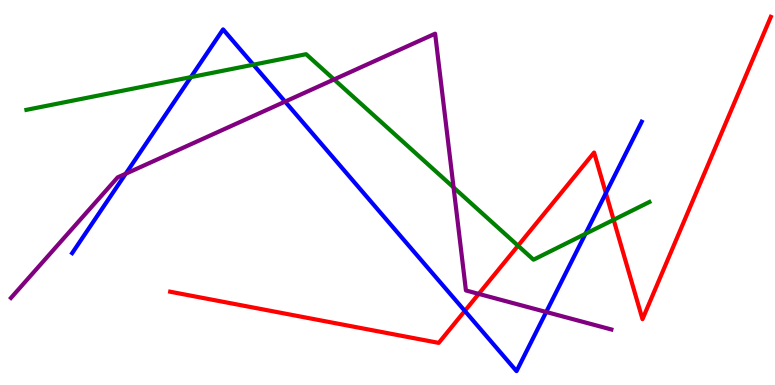[{'lines': ['blue', 'red'], 'intersections': [{'x': 6.0, 'y': 1.92}, {'x': 7.82, 'y': 4.98}]}, {'lines': ['green', 'red'], 'intersections': [{'x': 6.68, 'y': 3.62}, {'x': 7.92, 'y': 4.29}]}, {'lines': ['purple', 'red'], 'intersections': [{'x': 6.18, 'y': 2.37}]}, {'lines': ['blue', 'green'], 'intersections': [{'x': 2.46, 'y': 8.0}, {'x': 3.27, 'y': 8.32}, {'x': 7.55, 'y': 3.93}]}, {'lines': ['blue', 'purple'], 'intersections': [{'x': 1.62, 'y': 5.49}, {'x': 3.68, 'y': 7.36}, {'x': 7.05, 'y': 1.9}]}, {'lines': ['green', 'purple'], 'intersections': [{'x': 4.31, 'y': 7.94}, {'x': 5.85, 'y': 5.13}]}]